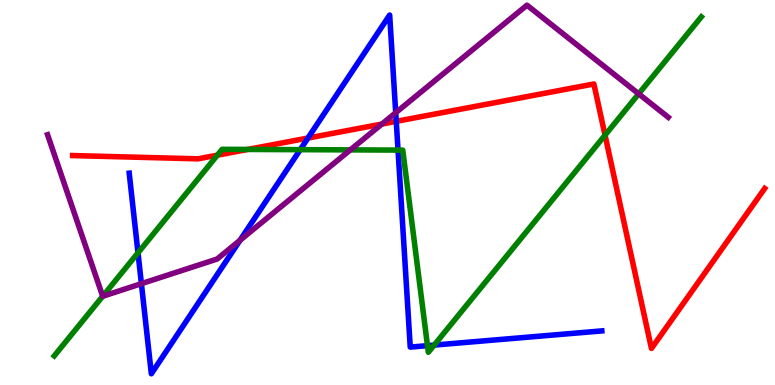[{'lines': ['blue', 'red'], 'intersections': [{'x': 3.97, 'y': 6.41}, {'x': 5.11, 'y': 6.85}]}, {'lines': ['green', 'red'], 'intersections': [{'x': 2.8, 'y': 5.97}, {'x': 3.2, 'y': 6.12}, {'x': 7.81, 'y': 6.49}]}, {'lines': ['purple', 'red'], 'intersections': [{'x': 4.93, 'y': 6.78}]}, {'lines': ['blue', 'green'], 'intersections': [{'x': 1.78, 'y': 3.43}, {'x': 3.87, 'y': 6.11}, {'x': 5.14, 'y': 6.1}, {'x': 5.52, 'y': 1.02}, {'x': 5.6, 'y': 1.04}]}, {'lines': ['blue', 'purple'], 'intersections': [{'x': 1.82, 'y': 2.63}, {'x': 3.1, 'y': 3.76}, {'x': 5.11, 'y': 7.07}]}, {'lines': ['green', 'purple'], 'intersections': [{'x': 1.33, 'y': 2.3}, {'x': 4.52, 'y': 6.11}, {'x': 8.24, 'y': 7.56}]}]